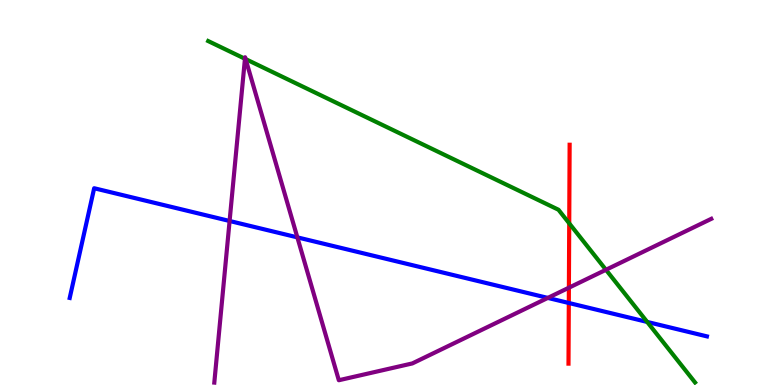[{'lines': ['blue', 'red'], 'intersections': [{'x': 7.34, 'y': 2.13}]}, {'lines': ['green', 'red'], 'intersections': [{'x': 7.34, 'y': 4.2}]}, {'lines': ['purple', 'red'], 'intersections': [{'x': 7.34, 'y': 2.53}]}, {'lines': ['blue', 'green'], 'intersections': [{'x': 8.35, 'y': 1.64}]}, {'lines': ['blue', 'purple'], 'intersections': [{'x': 2.96, 'y': 4.26}, {'x': 3.84, 'y': 3.83}, {'x': 7.07, 'y': 2.26}]}, {'lines': ['green', 'purple'], 'intersections': [{'x': 3.16, 'y': 8.47}, {'x': 3.17, 'y': 8.47}, {'x': 7.82, 'y': 2.99}]}]